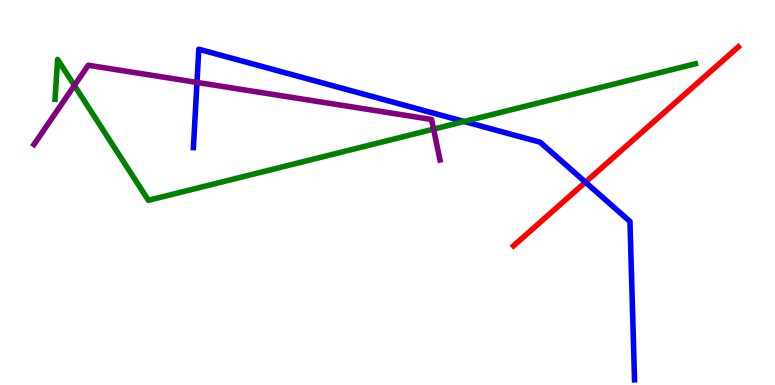[{'lines': ['blue', 'red'], 'intersections': [{'x': 7.55, 'y': 5.27}]}, {'lines': ['green', 'red'], 'intersections': []}, {'lines': ['purple', 'red'], 'intersections': []}, {'lines': ['blue', 'green'], 'intersections': [{'x': 5.99, 'y': 6.84}]}, {'lines': ['blue', 'purple'], 'intersections': [{'x': 2.54, 'y': 7.86}]}, {'lines': ['green', 'purple'], 'intersections': [{'x': 0.96, 'y': 7.78}, {'x': 5.59, 'y': 6.65}]}]